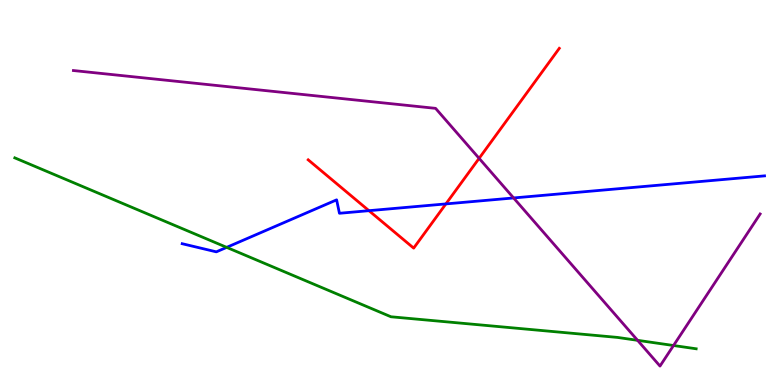[{'lines': ['blue', 'red'], 'intersections': [{'x': 4.76, 'y': 4.53}, {'x': 5.75, 'y': 4.7}]}, {'lines': ['green', 'red'], 'intersections': []}, {'lines': ['purple', 'red'], 'intersections': [{'x': 6.18, 'y': 5.89}]}, {'lines': ['blue', 'green'], 'intersections': [{'x': 2.92, 'y': 3.57}]}, {'lines': ['blue', 'purple'], 'intersections': [{'x': 6.63, 'y': 4.86}]}, {'lines': ['green', 'purple'], 'intersections': [{'x': 8.23, 'y': 1.16}, {'x': 8.69, 'y': 1.03}]}]